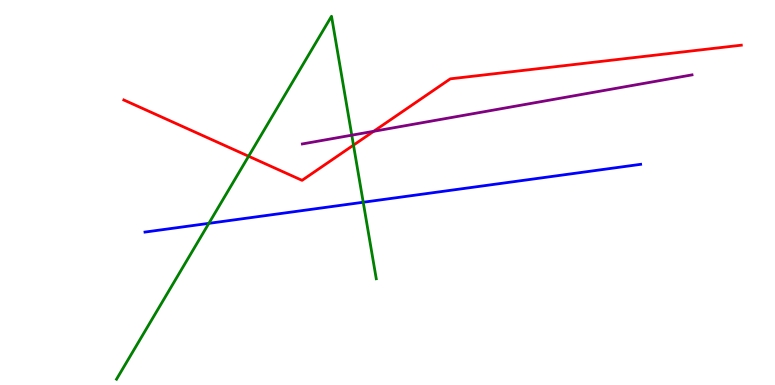[{'lines': ['blue', 'red'], 'intersections': []}, {'lines': ['green', 'red'], 'intersections': [{'x': 3.21, 'y': 5.94}, {'x': 4.56, 'y': 6.23}]}, {'lines': ['purple', 'red'], 'intersections': [{'x': 4.82, 'y': 6.59}]}, {'lines': ['blue', 'green'], 'intersections': [{'x': 2.69, 'y': 4.2}, {'x': 4.69, 'y': 4.75}]}, {'lines': ['blue', 'purple'], 'intersections': []}, {'lines': ['green', 'purple'], 'intersections': [{'x': 4.54, 'y': 6.49}]}]